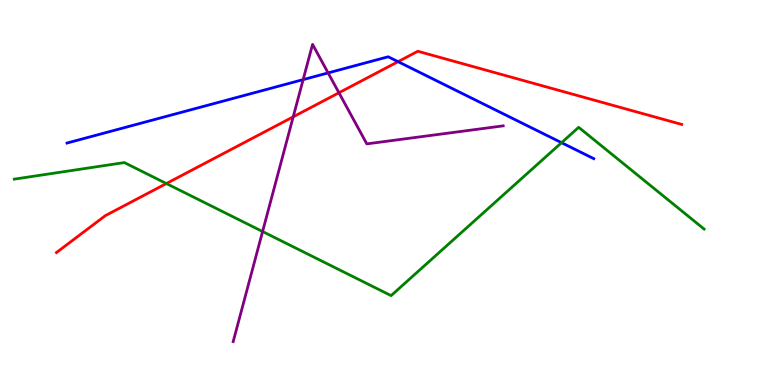[{'lines': ['blue', 'red'], 'intersections': [{'x': 5.14, 'y': 8.4}]}, {'lines': ['green', 'red'], 'intersections': [{'x': 2.15, 'y': 5.23}]}, {'lines': ['purple', 'red'], 'intersections': [{'x': 3.78, 'y': 6.97}, {'x': 4.37, 'y': 7.59}]}, {'lines': ['blue', 'green'], 'intersections': [{'x': 7.25, 'y': 6.29}]}, {'lines': ['blue', 'purple'], 'intersections': [{'x': 3.91, 'y': 7.93}, {'x': 4.23, 'y': 8.11}]}, {'lines': ['green', 'purple'], 'intersections': [{'x': 3.39, 'y': 3.99}]}]